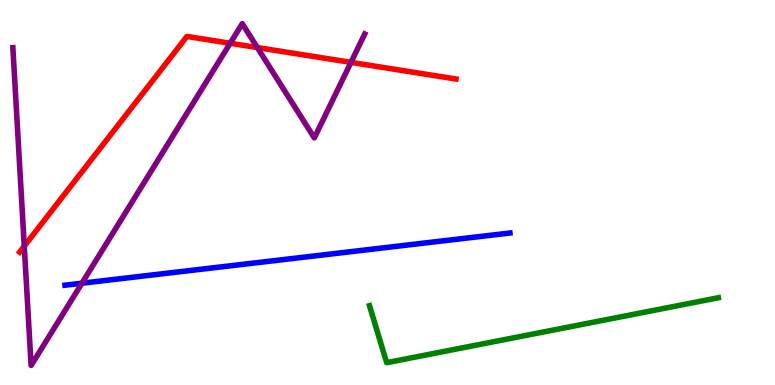[{'lines': ['blue', 'red'], 'intersections': []}, {'lines': ['green', 'red'], 'intersections': []}, {'lines': ['purple', 'red'], 'intersections': [{'x': 0.313, 'y': 3.61}, {'x': 2.97, 'y': 8.88}, {'x': 3.32, 'y': 8.76}, {'x': 4.53, 'y': 8.38}]}, {'lines': ['blue', 'green'], 'intersections': []}, {'lines': ['blue', 'purple'], 'intersections': [{'x': 1.06, 'y': 2.64}]}, {'lines': ['green', 'purple'], 'intersections': []}]